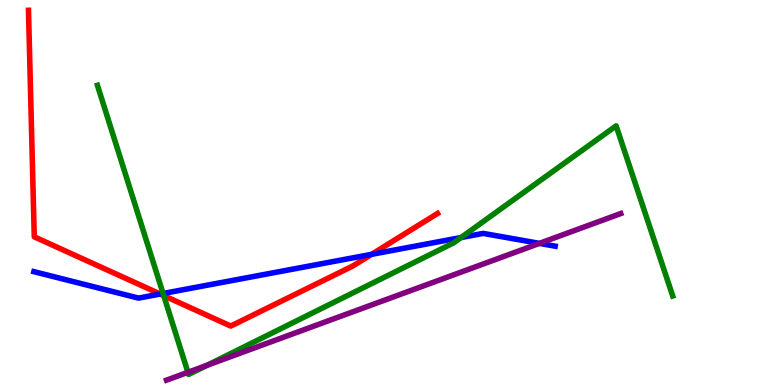[{'lines': ['blue', 'red'], 'intersections': [{'x': 2.07, 'y': 2.36}, {'x': 4.8, 'y': 3.39}]}, {'lines': ['green', 'red'], 'intersections': [{'x': 2.11, 'y': 2.32}]}, {'lines': ['purple', 'red'], 'intersections': []}, {'lines': ['blue', 'green'], 'intersections': [{'x': 2.1, 'y': 2.38}, {'x': 5.95, 'y': 3.83}]}, {'lines': ['blue', 'purple'], 'intersections': [{'x': 6.96, 'y': 3.68}]}, {'lines': ['green', 'purple'], 'intersections': [{'x': 2.42, 'y': 0.33}, {'x': 2.67, 'y': 0.513}]}]